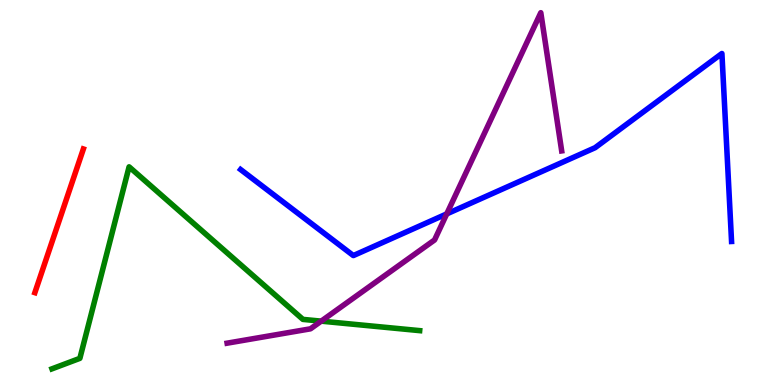[{'lines': ['blue', 'red'], 'intersections': []}, {'lines': ['green', 'red'], 'intersections': []}, {'lines': ['purple', 'red'], 'intersections': []}, {'lines': ['blue', 'green'], 'intersections': []}, {'lines': ['blue', 'purple'], 'intersections': [{'x': 5.76, 'y': 4.44}]}, {'lines': ['green', 'purple'], 'intersections': [{'x': 4.14, 'y': 1.66}]}]